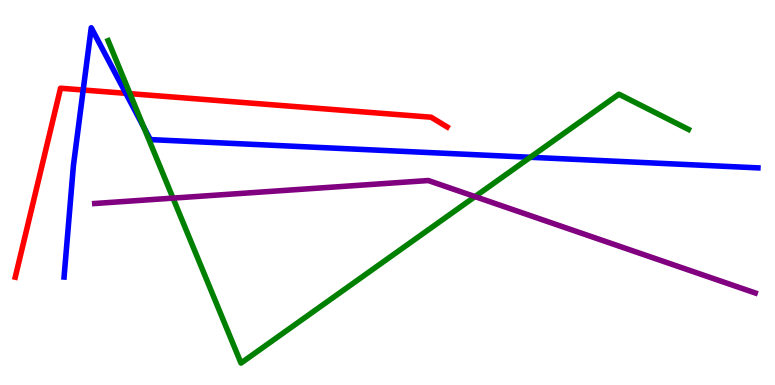[{'lines': ['blue', 'red'], 'intersections': [{'x': 1.07, 'y': 7.66}, {'x': 1.62, 'y': 7.58}]}, {'lines': ['green', 'red'], 'intersections': [{'x': 1.68, 'y': 7.57}]}, {'lines': ['purple', 'red'], 'intersections': []}, {'lines': ['blue', 'green'], 'intersections': [{'x': 1.86, 'y': 6.69}, {'x': 6.84, 'y': 5.91}]}, {'lines': ['blue', 'purple'], 'intersections': []}, {'lines': ['green', 'purple'], 'intersections': [{'x': 2.23, 'y': 4.85}, {'x': 6.13, 'y': 4.89}]}]